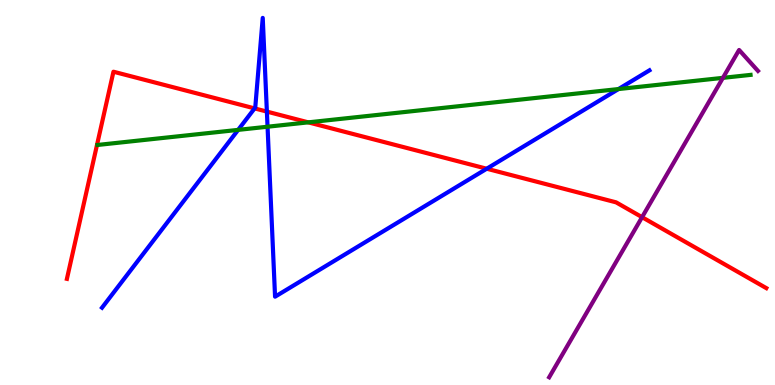[{'lines': ['blue', 'red'], 'intersections': [{'x': 3.29, 'y': 7.18}, {'x': 3.44, 'y': 7.1}, {'x': 6.28, 'y': 5.62}]}, {'lines': ['green', 'red'], 'intersections': [{'x': 3.98, 'y': 6.82}]}, {'lines': ['purple', 'red'], 'intersections': [{'x': 8.28, 'y': 4.36}]}, {'lines': ['blue', 'green'], 'intersections': [{'x': 3.07, 'y': 6.63}, {'x': 3.45, 'y': 6.71}, {'x': 7.98, 'y': 7.69}]}, {'lines': ['blue', 'purple'], 'intersections': []}, {'lines': ['green', 'purple'], 'intersections': [{'x': 9.33, 'y': 7.98}]}]